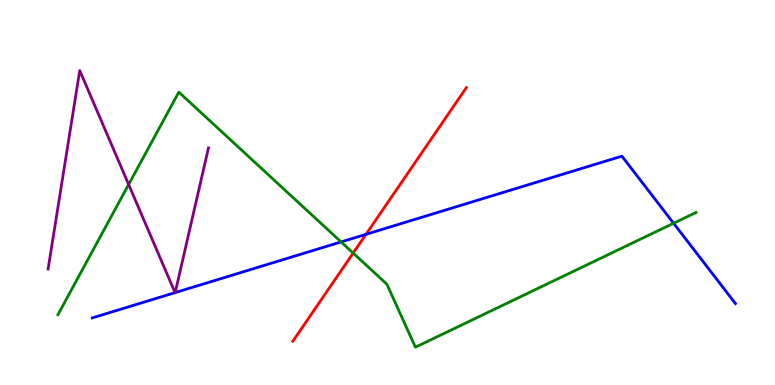[{'lines': ['blue', 'red'], 'intersections': [{'x': 4.72, 'y': 3.91}]}, {'lines': ['green', 'red'], 'intersections': [{'x': 4.56, 'y': 3.43}]}, {'lines': ['purple', 'red'], 'intersections': []}, {'lines': ['blue', 'green'], 'intersections': [{'x': 4.4, 'y': 3.72}, {'x': 8.69, 'y': 4.2}]}, {'lines': ['blue', 'purple'], 'intersections': [{'x': 2.26, 'y': 2.4}, {'x': 2.26, 'y': 2.4}]}, {'lines': ['green', 'purple'], 'intersections': [{'x': 1.66, 'y': 5.21}]}]